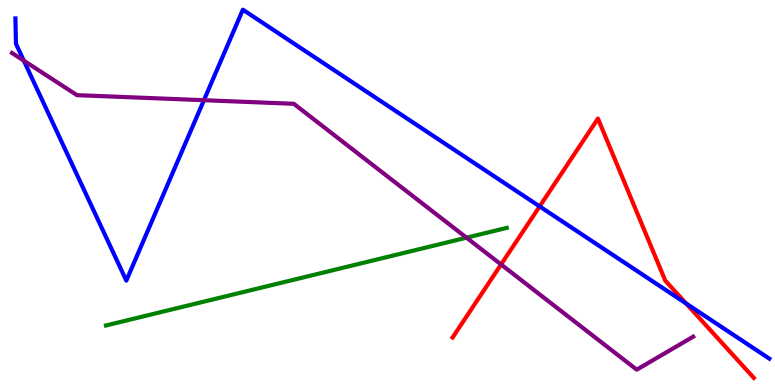[{'lines': ['blue', 'red'], 'intersections': [{'x': 6.96, 'y': 4.64}, {'x': 8.85, 'y': 2.12}]}, {'lines': ['green', 'red'], 'intersections': []}, {'lines': ['purple', 'red'], 'intersections': [{'x': 6.47, 'y': 3.13}]}, {'lines': ['blue', 'green'], 'intersections': []}, {'lines': ['blue', 'purple'], 'intersections': [{'x': 0.307, 'y': 8.42}, {'x': 2.63, 'y': 7.4}]}, {'lines': ['green', 'purple'], 'intersections': [{'x': 6.02, 'y': 3.83}]}]